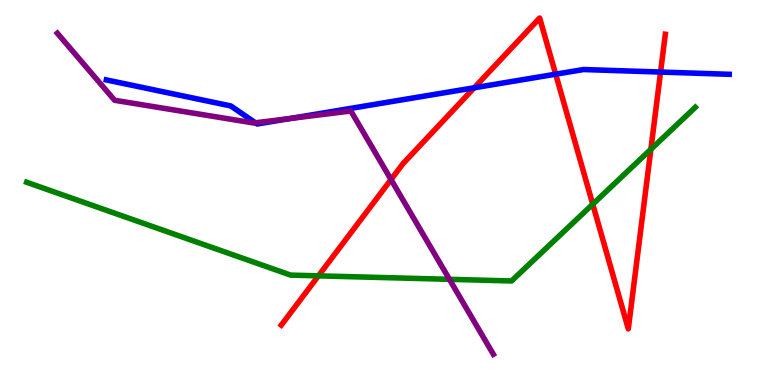[{'lines': ['blue', 'red'], 'intersections': [{'x': 6.12, 'y': 7.72}, {'x': 7.17, 'y': 8.07}, {'x': 8.52, 'y': 8.13}]}, {'lines': ['green', 'red'], 'intersections': [{'x': 4.11, 'y': 2.84}, {'x': 7.65, 'y': 4.7}, {'x': 8.4, 'y': 6.12}]}, {'lines': ['purple', 'red'], 'intersections': [{'x': 5.05, 'y': 5.34}]}, {'lines': ['blue', 'green'], 'intersections': []}, {'lines': ['blue', 'purple'], 'intersections': [{'x': 3.3, 'y': 6.81}, {'x': 3.74, 'y': 6.92}]}, {'lines': ['green', 'purple'], 'intersections': [{'x': 5.8, 'y': 2.74}]}]